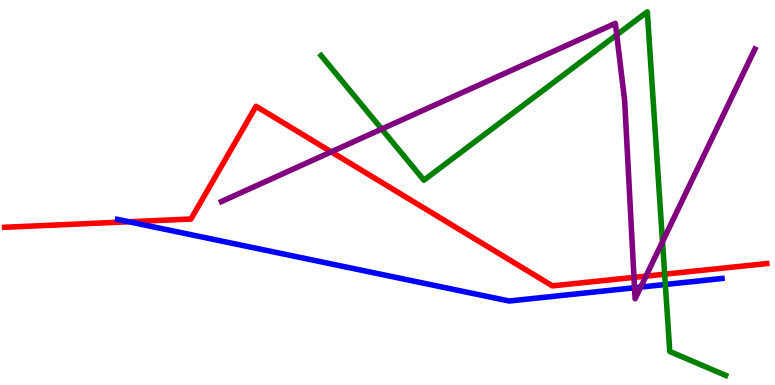[{'lines': ['blue', 'red'], 'intersections': [{'x': 1.66, 'y': 4.24}]}, {'lines': ['green', 'red'], 'intersections': [{'x': 8.58, 'y': 2.88}]}, {'lines': ['purple', 'red'], 'intersections': [{'x': 4.27, 'y': 6.06}, {'x': 8.18, 'y': 2.8}, {'x': 8.34, 'y': 2.83}]}, {'lines': ['blue', 'green'], 'intersections': [{'x': 8.59, 'y': 2.61}]}, {'lines': ['blue', 'purple'], 'intersections': [{'x': 8.19, 'y': 2.53}, {'x': 8.27, 'y': 2.54}]}, {'lines': ['green', 'purple'], 'intersections': [{'x': 4.93, 'y': 6.65}, {'x': 7.96, 'y': 9.1}, {'x': 8.55, 'y': 3.72}]}]